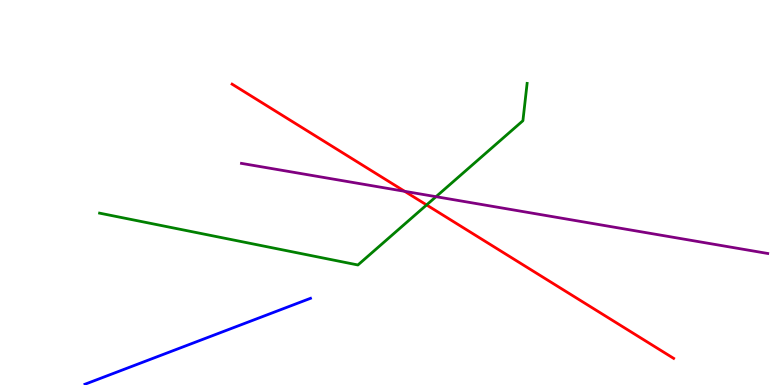[{'lines': ['blue', 'red'], 'intersections': []}, {'lines': ['green', 'red'], 'intersections': [{'x': 5.5, 'y': 4.68}]}, {'lines': ['purple', 'red'], 'intersections': [{'x': 5.22, 'y': 5.03}]}, {'lines': ['blue', 'green'], 'intersections': []}, {'lines': ['blue', 'purple'], 'intersections': []}, {'lines': ['green', 'purple'], 'intersections': [{'x': 5.63, 'y': 4.89}]}]